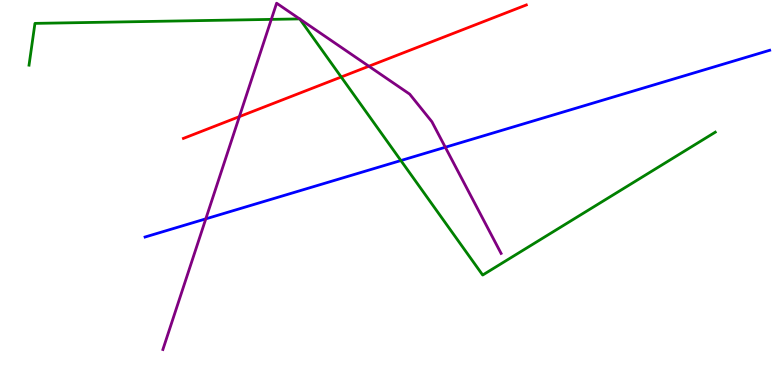[{'lines': ['blue', 'red'], 'intersections': []}, {'lines': ['green', 'red'], 'intersections': [{'x': 4.4, 'y': 8.0}]}, {'lines': ['purple', 'red'], 'intersections': [{'x': 3.09, 'y': 6.97}, {'x': 4.76, 'y': 8.28}]}, {'lines': ['blue', 'green'], 'intersections': [{'x': 5.17, 'y': 5.83}]}, {'lines': ['blue', 'purple'], 'intersections': [{'x': 2.66, 'y': 4.32}, {'x': 5.75, 'y': 6.18}]}, {'lines': ['green', 'purple'], 'intersections': [{'x': 3.5, 'y': 9.5}, {'x': 3.87, 'y': 9.51}, {'x': 3.87, 'y': 9.51}]}]